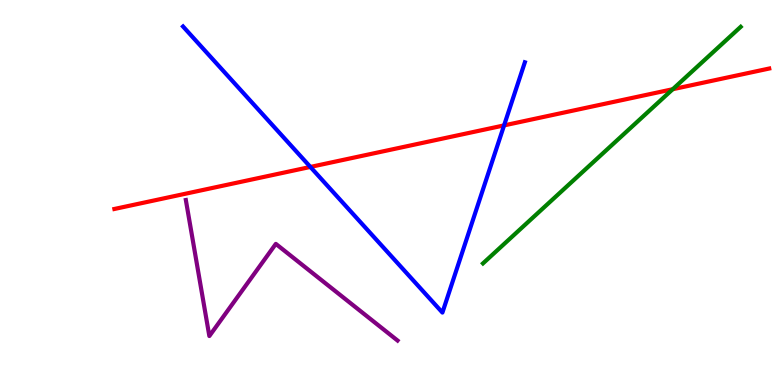[{'lines': ['blue', 'red'], 'intersections': [{'x': 4.0, 'y': 5.66}, {'x': 6.5, 'y': 6.74}]}, {'lines': ['green', 'red'], 'intersections': [{'x': 8.68, 'y': 7.68}]}, {'lines': ['purple', 'red'], 'intersections': []}, {'lines': ['blue', 'green'], 'intersections': []}, {'lines': ['blue', 'purple'], 'intersections': []}, {'lines': ['green', 'purple'], 'intersections': []}]